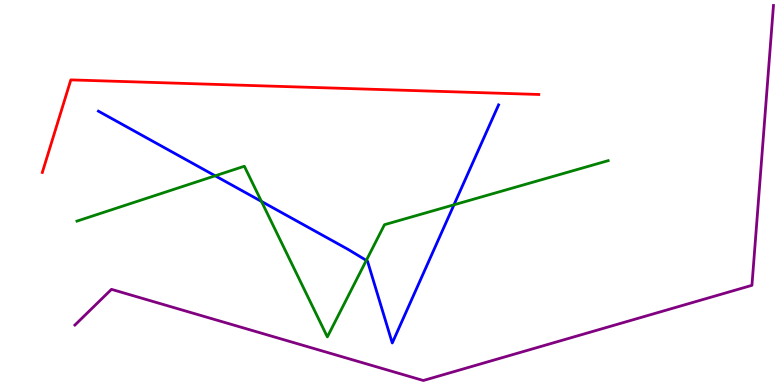[{'lines': ['blue', 'red'], 'intersections': []}, {'lines': ['green', 'red'], 'intersections': []}, {'lines': ['purple', 'red'], 'intersections': []}, {'lines': ['blue', 'green'], 'intersections': [{'x': 2.78, 'y': 5.43}, {'x': 3.37, 'y': 4.77}, {'x': 4.73, 'y': 3.24}, {'x': 5.86, 'y': 4.68}]}, {'lines': ['blue', 'purple'], 'intersections': []}, {'lines': ['green', 'purple'], 'intersections': []}]